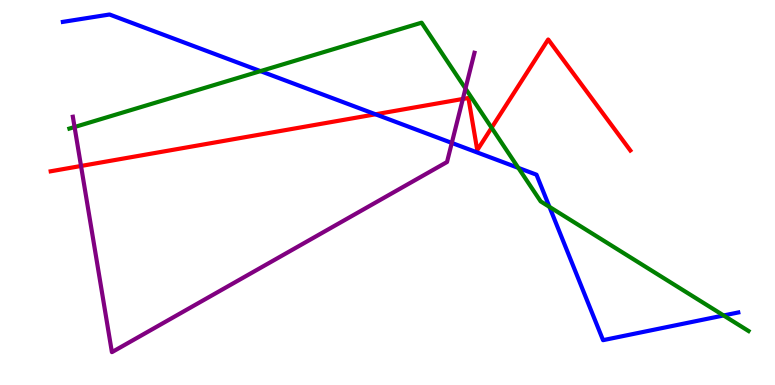[{'lines': ['blue', 'red'], 'intersections': [{'x': 4.85, 'y': 7.03}]}, {'lines': ['green', 'red'], 'intersections': [{'x': 6.34, 'y': 6.68}]}, {'lines': ['purple', 'red'], 'intersections': [{'x': 1.05, 'y': 5.69}, {'x': 5.97, 'y': 7.43}]}, {'lines': ['blue', 'green'], 'intersections': [{'x': 3.36, 'y': 8.15}, {'x': 6.69, 'y': 5.64}, {'x': 7.09, 'y': 4.63}, {'x': 9.34, 'y': 1.81}]}, {'lines': ['blue', 'purple'], 'intersections': [{'x': 5.83, 'y': 6.29}]}, {'lines': ['green', 'purple'], 'intersections': [{'x': 0.962, 'y': 6.7}, {'x': 6.01, 'y': 7.7}]}]